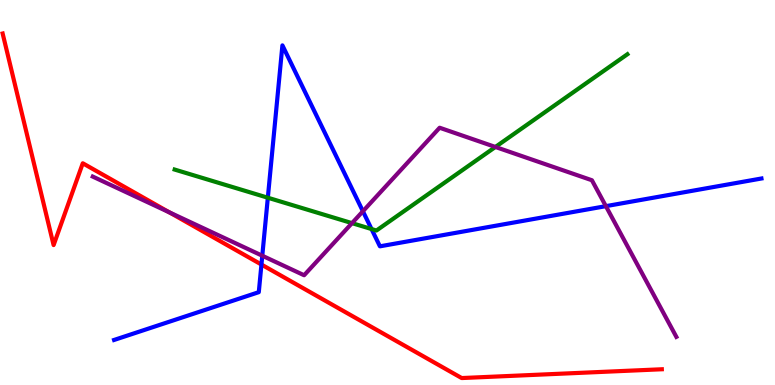[{'lines': ['blue', 'red'], 'intersections': [{'x': 3.37, 'y': 3.13}]}, {'lines': ['green', 'red'], 'intersections': []}, {'lines': ['purple', 'red'], 'intersections': [{'x': 2.18, 'y': 4.48}]}, {'lines': ['blue', 'green'], 'intersections': [{'x': 3.46, 'y': 4.86}, {'x': 4.79, 'y': 4.05}]}, {'lines': ['blue', 'purple'], 'intersections': [{'x': 3.38, 'y': 3.36}, {'x': 4.68, 'y': 4.51}, {'x': 7.82, 'y': 4.65}]}, {'lines': ['green', 'purple'], 'intersections': [{'x': 4.54, 'y': 4.2}, {'x': 6.39, 'y': 6.18}]}]